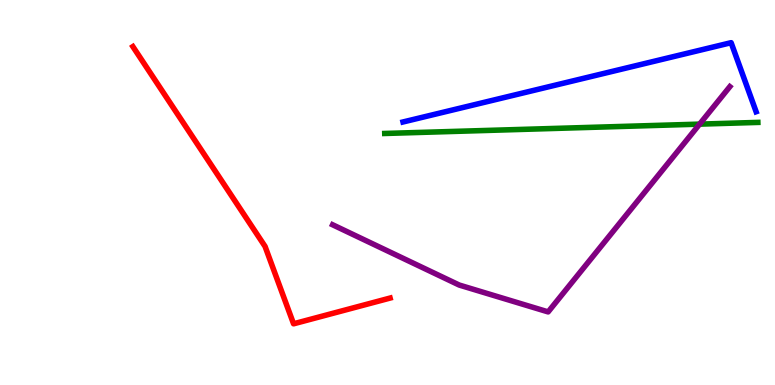[{'lines': ['blue', 'red'], 'intersections': []}, {'lines': ['green', 'red'], 'intersections': []}, {'lines': ['purple', 'red'], 'intersections': []}, {'lines': ['blue', 'green'], 'intersections': []}, {'lines': ['blue', 'purple'], 'intersections': []}, {'lines': ['green', 'purple'], 'intersections': [{'x': 9.03, 'y': 6.78}]}]